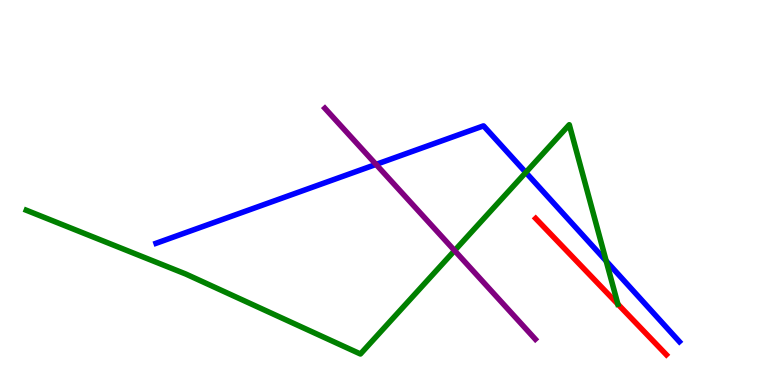[{'lines': ['blue', 'red'], 'intersections': []}, {'lines': ['green', 'red'], 'intersections': [{'x': 7.97, 'y': 2.1}]}, {'lines': ['purple', 'red'], 'intersections': []}, {'lines': ['blue', 'green'], 'intersections': [{'x': 6.78, 'y': 5.52}, {'x': 7.82, 'y': 3.22}]}, {'lines': ['blue', 'purple'], 'intersections': [{'x': 4.85, 'y': 5.73}]}, {'lines': ['green', 'purple'], 'intersections': [{'x': 5.87, 'y': 3.49}]}]